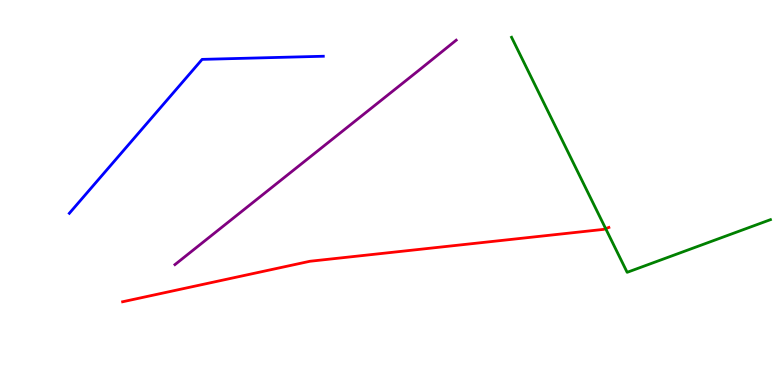[{'lines': ['blue', 'red'], 'intersections': []}, {'lines': ['green', 'red'], 'intersections': [{'x': 7.82, 'y': 4.06}]}, {'lines': ['purple', 'red'], 'intersections': []}, {'lines': ['blue', 'green'], 'intersections': []}, {'lines': ['blue', 'purple'], 'intersections': []}, {'lines': ['green', 'purple'], 'intersections': []}]